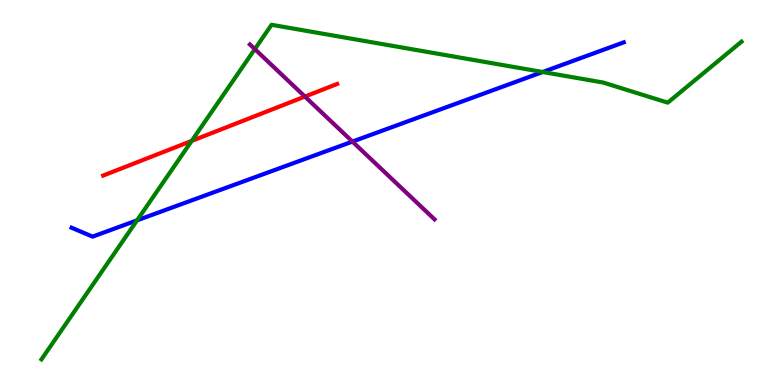[{'lines': ['blue', 'red'], 'intersections': []}, {'lines': ['green', 'red'], 'intersections': [{'x': 2.47, 'y': 6.34}]}, {'lines': ['purple', 'red'], 'intersections': [{'x': 3.93, 'y': 7.49}]}, {'lines': ['blue', 'green'], 'intersections': [{'x': 1.77, 'y': 4.28}, {'x': 7.0, 'y': 8.13}]}, {'lines': ['blue', 'purple'], 'intersections': [{'x': 4.55, 'y': 6.32}]}, {'lines': ['green', 'purple'], 'intersections': [{'x': 3.29, 'y': 8.72}]}]